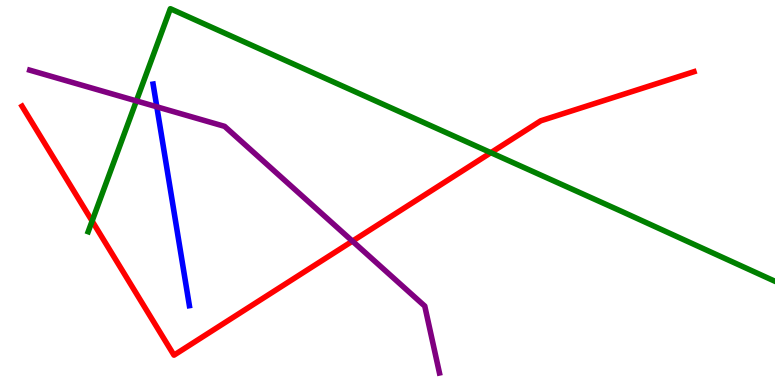[{'lines': ['blue', 'red'], 'intersections': []}, {'lines': ['green', 'red'], 'intersections': [{'x': 1.19, 'y': 4.26}, {'x': 6.33, 'y': 6.03}]}, {'lines': ['purple', 'red'], 'intersections': [{'x': 4.55, 'y': 3.74}]}, {'lines': ['blue', 'green'], 'intersections': []}, {'lines': ['blue', 'purple'], 'intersections': [{'x': 2.02, 'y': 7.23}]}, {'lines': ['green', 'purple'], 'intersections': [{'x': 1.76, 'y': 7.38}]}]